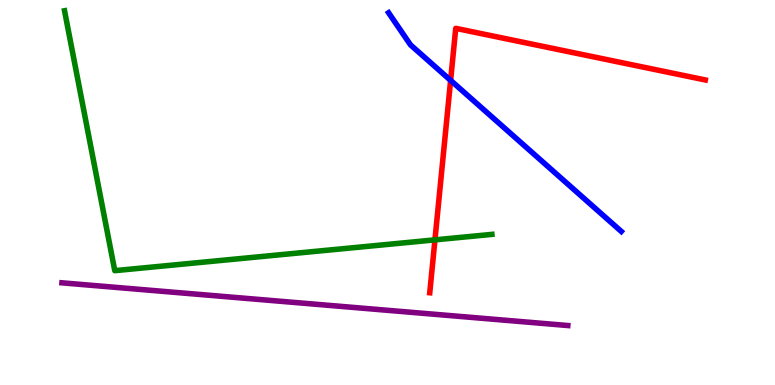[{'lines': ['blue', 'red'], 'intersections': [{'x': 5.81, 'y': 7.91}]}, {'lines': ['green', 'red'], 'intersections': [{'x': 5.61, 'y': 3.77}]}, {'lines': ['purple', 'red'], 'intersections': []}, {'lines': ['blue', 'green'], 'intersections': []}, {'lines': ['blue', 'purple'], 'intersections': []}, {'lines': ['green', 'purple'], 'intersections': []}]